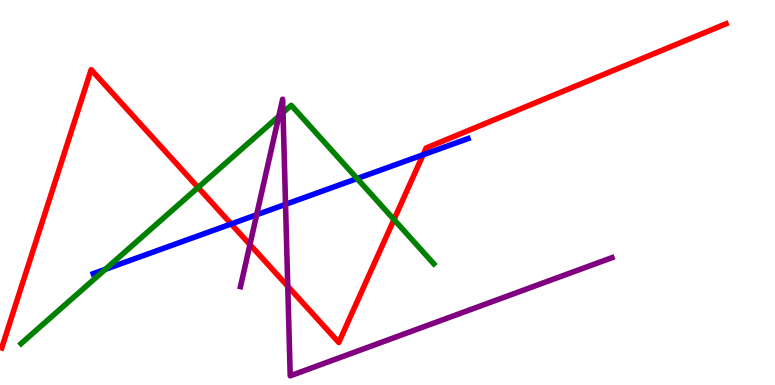[{'lines': ['blue', 'red'], 'intersections': [{'x': 2.98, 'y': 4.18}, {'x': 5.46, 'y': 5.98}]}, {'lines': ['green', 'red'], 'intersections': [{'x': 2.56, 'y': 5.13}, {'x': 5.08, 'y': 4.3}]}, {'lines': ['purple', 'red'], 'intersections': [{'x': 3.22, 'y': 3.65}, {'x': 3.71, 'y': 2.56}]}, {'lines': ['blue', 'green'], 'intersections': [{'x': 1.36, 'y': 3.0}, {'x': 4.61, 'y': 5.36}]}, {'lines': ['blue', 'purple'], 'intersections': [{'x': 3.31, 'y': 4.42}, {'x': 3.68, 'y': 4.69}]}, {'lines': ['green', 'purple'], 'intersections': [{'x': 3.6, 'y': 6.98}, {'x': 3.65, 'y': 7.08}]}]